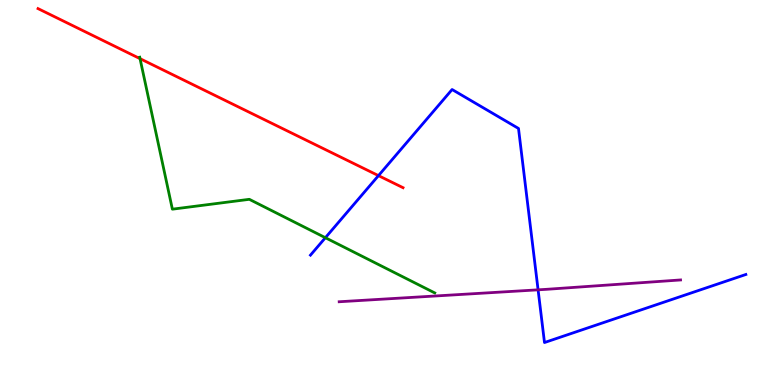[{'lines': ['blue', 'red'], 'intersections': [{'x': 4.88, 'y': 5.44}]}, {'lines': ['green', 'red'], 'intersections': [{'x': 1.81, 'y': 8.48}]}, {'lines': ['purple', 'red'], 'intersections': []}, {'lines': ['blue', 'green'], 'intersections': [{'x': 4.2, 'y': 3.83}]}, {'lines': ['blue', 'purple'], 'intersections': [{'x': 6.94, 'y': 2.47}]}, {'lines': ['green', 'purple'], 'intersections': []}]